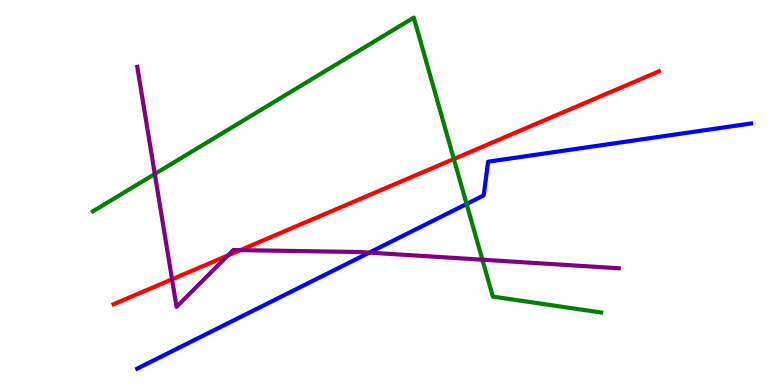[{'lines': ['blue', 'red'], 'intersections': []}, {'lines': ['green', 'red'], 'intersections': [{'x': 5.86, 'y': 5.87}]}, {'lines': ['purple', 'red'], 'intersections': [{'x': 2.22, 'y': 2.75}, {'x': 2.94, 'y': 3.37}, {'x': 3.1, 'y': 3.5}]}, {'lines': ['blue', 'green'], 'intersections': [{'x': 6.02, 'y': 4.7}]}, {'lines': ['blue', 'purple'], 'intersections': [{'x': 4.77, 'y': 3.44}]}, {'lines': ['green', 'purple'], 'intersections': [{'x': 2.0, 'y': 5.48}, {'x': 6.22, 'y': 3.25}]}]